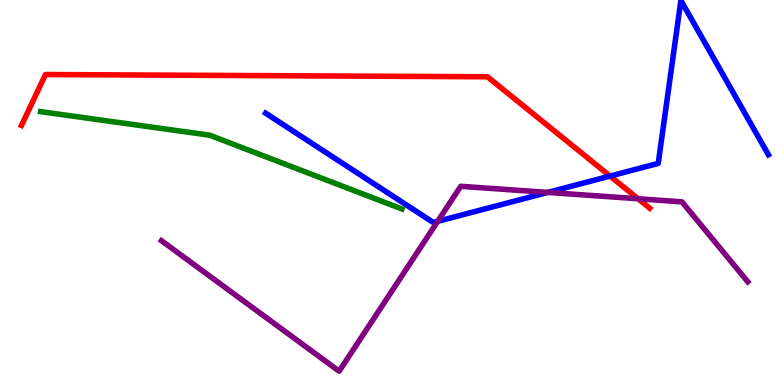[{'lines': ['blue', 'red'], 'intersections': [{'x': 7.87, 'y': 5.43}]}, {'lines': ['green', 'red'], 'intersections': []}, {'lines': ['purple', 'red'], 'intersections': [{'x': 8.23, 'y': 4.84}]}, {'lines': ['blue', 'green'], 'intersections': []}, {'lines': ['blue', 'purple'], 'intersections': [{'x': 5.65, 'y': 4.25}, {'x': 7.07, 'y': 5.0}]}, {'lines': ['green', 'purple'], 'intersections': []}]